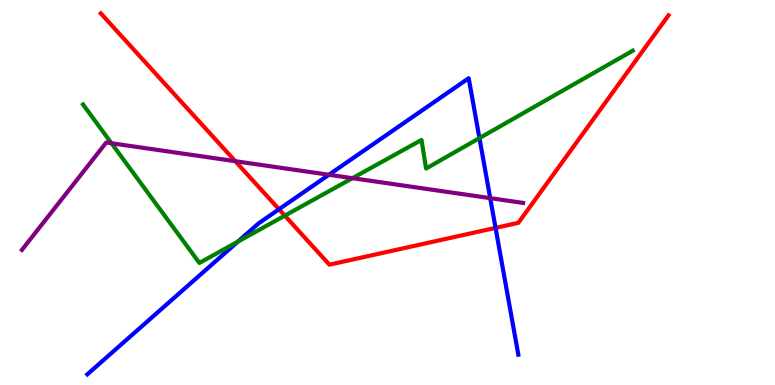[{'lines': ['blue', 'red'], 'intersections': [{'x': 3.6, 'y': 4.56}, {'x': 6.39, 'y': 4.08}]}, {'lines': ['green', 'red'], 'intersections': [{'x': 3.67, 'y': 4.4}]}, {'lines': ['purple', 'red'], 'intersections': [{'x': 3.04, 'y': 5.81}]}, {'lines': ['blue', 'green'], 'intersections': [{'x': 3.07, 'y': 3.72}, {'x': 6.19, 'y': 6.41}]}, {'lines': ['blue', 'purple'], 'intersections': [{'x': 4.24, 'y': 5.46}, {'x': 6.33, 'y': 4.85}]}, {'lines': ['green', 'purple'], 'intersections': [{'x': 1.44, 'y': 6.28}, {'x': 4.55, 'y': 5.37}]}]